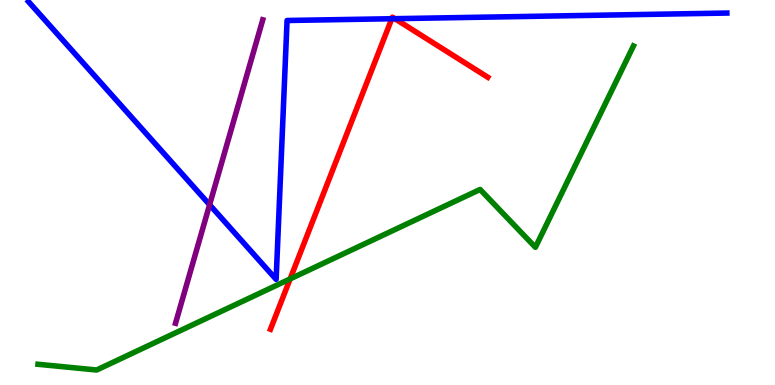[{'lines': ['blue', 'red'], 'intersections': [{'x': 5.06, 'y': 9.51}, {'x': 5.09, 'y': 9.51}]}, {'lines': ['green', 'red'], 'intersections': [{'x': 3.74, 'y': 2.76}]}, {'lines': ['purple', 'red'], 'intersections': []}, {'lines': ['blue', 'green'], 'intersections': []}, {'lines': ['blue', 'purple'], 'intersections': [{'x': 2.7, 'y': 4.68}]}, {'lines': ['green', 'purple'], 'intersections': []}]